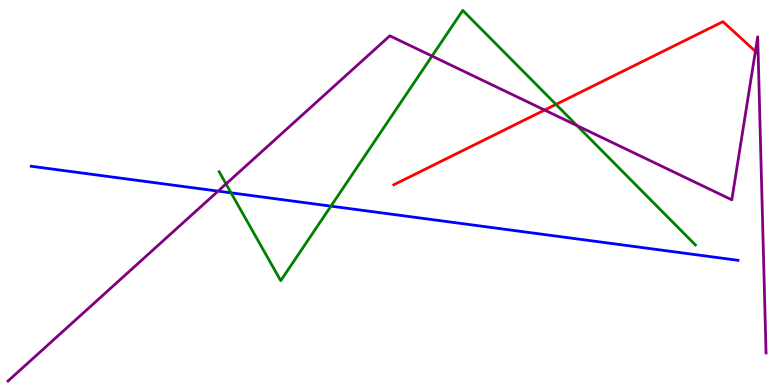[{'lines': ['blue', 'red'], 'intersections': []}, {'lines': ['green', 'red'], 'intersections': [{'x': 7.17, 'y': 7.29}]}, {'lines': ['purple', 'red'], 'intersections': [{'x': 7.03, 'y': 7.14}, {'x': 9.75, 'y': 8.67}]}, {'lines': ['blue', 'green'], 'intersections': [{'x': 2.98, 'y': 4.99}, {'x': 4.27, 'y': 4.65}]}, {'lines': ['blue', 'purple'], 'intersections': [{'x': 2.81, 'y': 5.04}]}, {'lines': ['green', 'purple'], 'intersections': [{'x': 2.92, 'y': 5.22}, {'x': 5.57, 'y': 8.54}, {'x': 7.44, 'y': 6.74}]}]